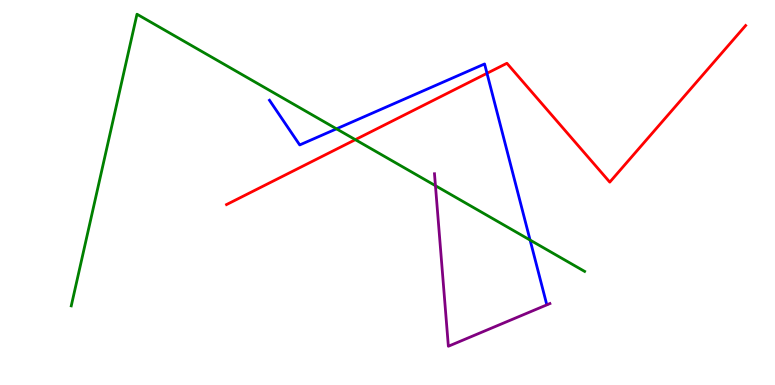[{'lines': ['blue', 'red'], 'intersections': [{'x': 6.28, 'y': 8.1}]}, {'lines': ['green', 'red'], 'intersections': [{'x': 4.58, 'y': 6.37}]}, {'lines': ['purple', 'red'], 'intersections': []}, {'lines': ['blue', 'green'], 'intersections': [{'x': 4.34, 'y': 6.65}, {'x': 6.84, 'y': 3.76}]}, {'lines': ['blue', 'purple'], 'intersections': []}, {'lines': ['green', 'purple'], 'intersections': [{'x': 5.62, 'y': 5.18}]}]